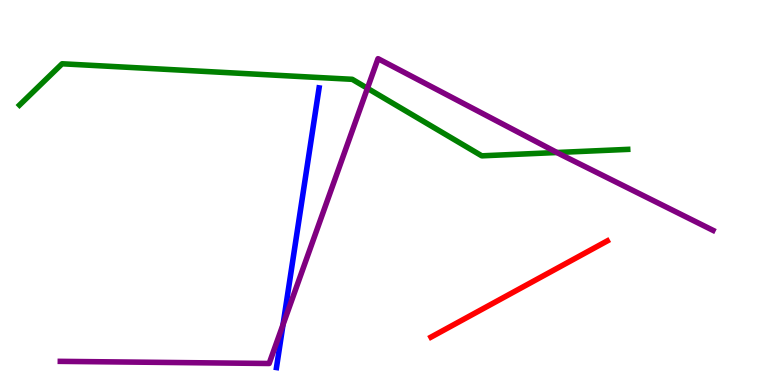[{'lines': ['blue', 'red'], 'intersections': []}, {'lines': ['green', 'red'], 'intersections': []}, {'lines': ['purple', 'red'], 'intersections': []}, {'lines': ['blue', 'green'], 'intersections': []}, {'lines': ['blue', 'purple'], 'intersections': [{'x': 3.65, 'y': 1.57}]}, {'lines': ['green', 'purple'], 'intersections': [{'x': 4.74, 'y': 7.71}, {'x': 7.19, 'y': 6.04}]}]